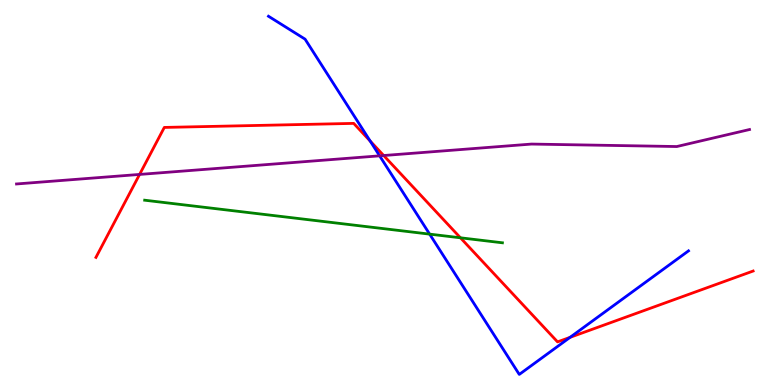[{'lines': ['blue', 'red'], 'intersections': [{'x': 4.78, 'y': 6.34}, {'x': 7.36, 'y': 1.24}]}, {'lines': ['green', 'red'], 'intersections': [{'x': 5.94, 'y': 3.82}]}, {'lines': ['purple', 'red'], 'intersections': [{'x': 1.8, 'y': 5.47}, {'x': 4.95, 'y': 5.96}]}, {'lines': ['blue', 'green'], 'intersections': [{'x': 5.54, 'y': 3.92}]}, {'lines': ['blue', 'purple'], 'intersections': [{'x': 4.9, 'y': 5.95}]}, {'lines': ['green', 'purple'], 'intersections': []}]